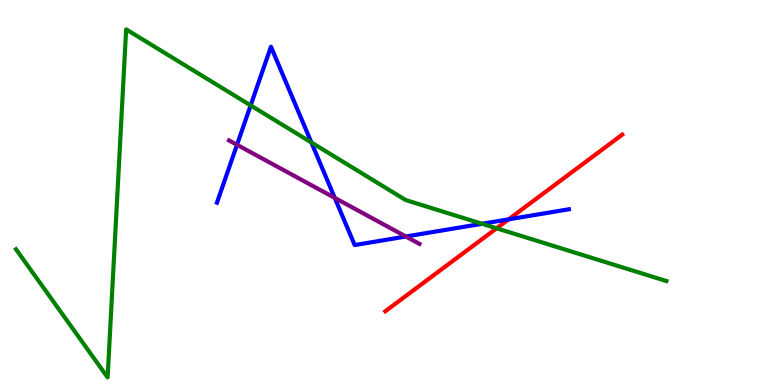[{'lines': ['blue', 'red'], 'intersections': [{'x': 6.56, 'y': 4.3}]}, {'lines': ['green', 'red'], 'intersections': [{'x': 6.41, 'y': 4.07}]}, {'lines': ['purple', 'red'], 'intersections': []}, {'lines': ['blue', 'green'], 'intersections': [{'x': 3.23, 'y': 7.26}, {'x': 4.02, 'y': 6.3}, {'x': 6.22, 'y': 4.19}]}, {'lines': ['blue', 'purple'], 'intersections': [{'x': 3.06, 'y': 6.24}, {'x': 4.32, 'y': 4.86}, {'x': 5.24, 'y': 3.86}]}, {'lines': ['green', 'purple'], 'intersections': []}]